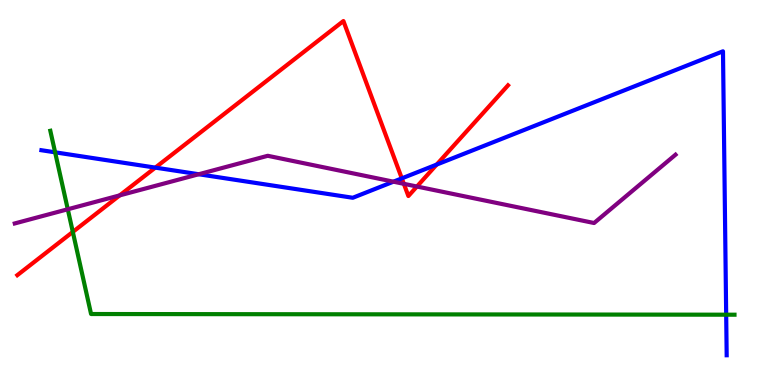[{'lines': ['blue', 'red'], 'intersections': [{'x': 2.0, 'y': 5.65}, {'x': 5.18, 'y': 5.37}, {'x': 5.63, 'y': 5.73}]}, {'lines': ['green', 'red'], 'intersections': [{'x': 0.94, 'y': 3.98}]}, {'lines': ['purple', 'red'], 'intersections': [{'x': 1.54, 'y': 4.93}, {'x': 5.21, 'y': 5.23}, {'x': 5.38, 'y': 5.16}]}, {'lines': ['blue', 'green'], 'intersections': [{'x': 0.711, 'y': 6.04}, {'x': 9.37, 'y': 1.83}]}, {'lines': ['blue', 'purple'], 'intersections': [{'x': 2.56, 'y': 5.47}, {'x': 5.08, 'y': 5.28}]}, {'lines': ['green', 'purple'], 'intersections': [{'x': 0.875, 'y': 4.56}]}]